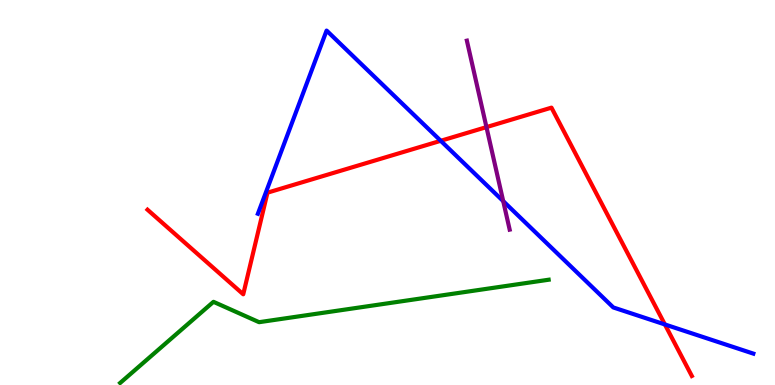[{'lines': ['blue', 'red'], 'intersections': [{'x': 5.69, 'y': 6.34}, {'x': 8.58, 'y': 1.57}]}, {'lines': ['green', 'red'], 'intersections': []}, {'lines': ['purple', 'red'], 'intersections': [{'x': 6.28, 'y': 6.7}]}, {'lines': ['blue', 'green'], 'intersections': []}, {'lines': ['blue', 'purple'], 'intersections': [{'x': 6.49, 'y': 4.78}]}, {'lines': ['green', 'purple'], 'intersections': []}]